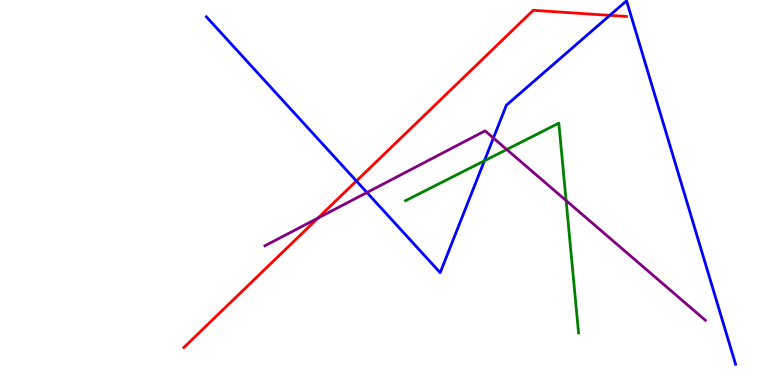[{'lines': ['blue', 'red'], 'intersections': [{'x': 4.6, 'y': 5.3}, {'x': 7.87, 'y': 9.6}]}, {'lines': ['green', 'red'], 'intersections': []}, {'lines': ['purple', 'red'], 'intersections': [{'x': 4.1, 'y': 4.33}]}, {'lines': ['blue', 'green'], 'intersections': [{'x': 6.25, 'y': 5.82}]}, {'lines': ['blue', 'purple'], 'intersections': [{'x': 4.73, 'y': 5.0}, {'x': 6.37, 'y': 6.41}]}, {'lines': ['green', 'purple'], 'intersections': [{'x': 6.54, 'y': 6.12}, {'x': 7.3, 'y': 4.79}]}]